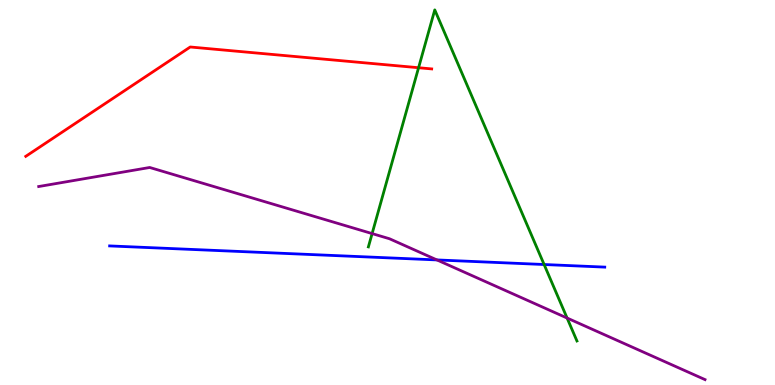[{'lines': ['blue', 'red'], 'intersections': []}, {'lines': ['green', 'red'], 'intersections': [{'x': 5.4, 'y': 8.24}]}, {'lines': ['purple', 'red'], 'intersections': []}, {'lines': ['blue', 'green'], 'intersections': [{'x': 7.02, 'y': 3.13}]}, {'lines': ['blue', 'purple'], 'intersections': [{'x': 5.64, 'y': 3.25}]}, {'lines': ['green', 'purple'], 'intersections': [{'x': 4.8, 'y': 3.93}, {'x': 7.32, 'y': 1.74}]}]